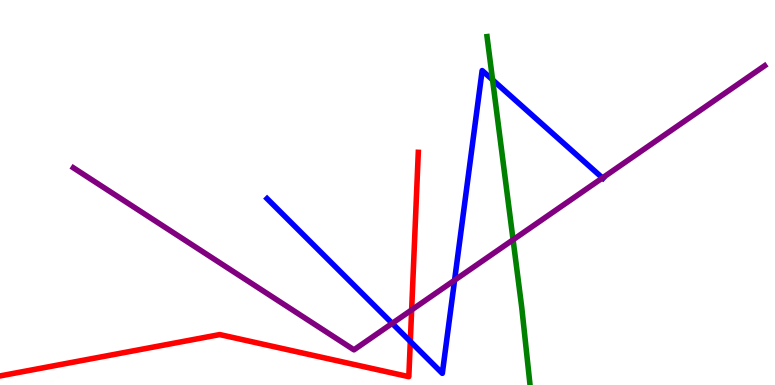[{'lines': ['blue', 'red'], 'intersections': [{'x': 5.29, 'y': 1.13}]}, {'lines': ['green', 'red'], 'intersections': []}, {'lines': ['purple', 'red'], 'intersections': [{'x': 5.31, 'y': 1.95}]}, {'lines': ['blue', 'green'], 'intersections': [{'x': 6.36, 'y': 7.93}]}, {'lines': ['blue', 'purple'], 'intersections': [{'x': 5.06, 'y': 1.6}, {'x': 5.87, 'y': 2.72}, {'x': 7.77, 'y': 5.38}]}, {'lines': ['green', 'purple'], 'intersections': [{'x': 6.62, 'y': 3.77}]}]